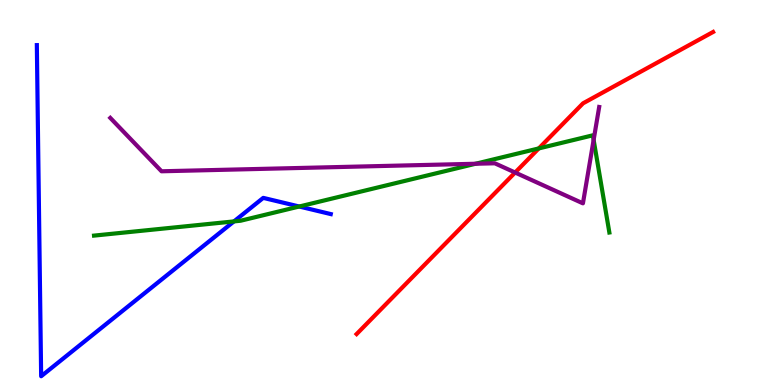[{'lines': ['blue', 'red'], 'intersections': []}, {'lines': ['green', 'red'], 'intersections': [{'x': 6.95, 'y': 6.14}]}, {'lines': ['purple', 'red'], 'intersections': [{'x': 6.65, 'y': 5.52}]}, {'lines': ['blue', 'green'], 'intersections': [{'x': 3.02, 'y': 4.25}, {'x': 3.86, 'y': 4.64}]}, {'lines': ['blue', 'purple'], 'intersections': []}, {'lines': ['green', 'purple'], 'intersections': [{'x': 6.14, 'y': 5.75}, {'x': 7.66, 'y': 6.37}]}]